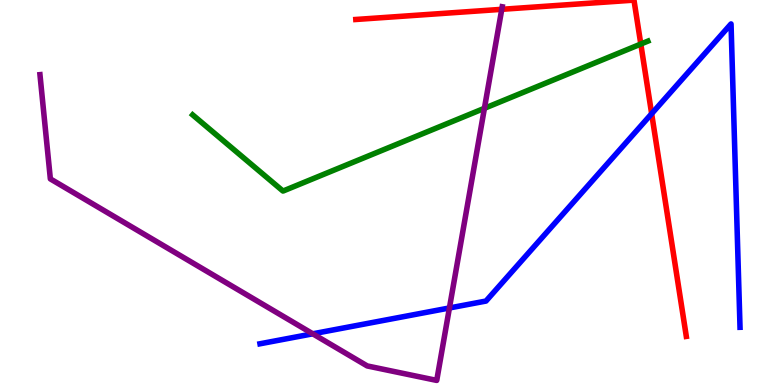[{'lines': ['blue', 'red'], 'intersections': [{'x': 8.41, 'y': 7.05}]}, {'lines': ['green', 'red'], 'intersections': [{'x': 8.27, 'y': 8.86}]}, {'lines': ['purple', 'red'], 'intersections': [{'x': 6.47, 'y': 9.76}]}, {'lines': ['blue', 'green'], 'intersections': []}, {'lines': ['blue', 'purple'], 'intersections': [{'x': 4.04, 'y': 1.33}, {'x': 5.8, 'y': 2.0}]}, {'lines': ['green', 'purple'], 'intersections': [{'x': 6.25, 'y': 7.19}]}]